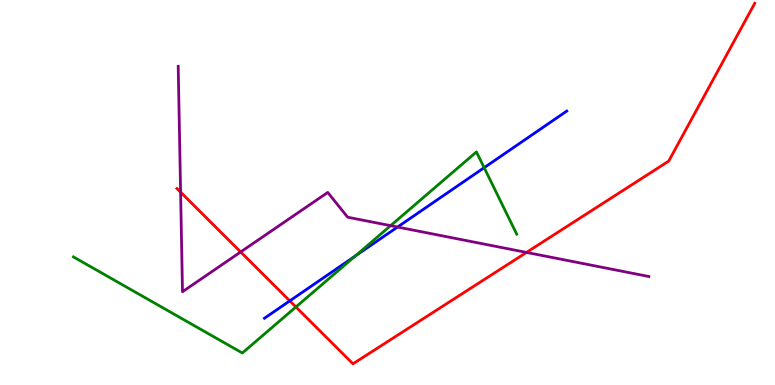[{'lines': ['blue', 'red'], 'intersections': [{'x': 3.74, 'y': 2.18}]}, {'lines': ['green', 'red'], 'intersections': [{'x': 3.82, 'y': 2.03}]}, {'lines': ['purple', 'red'], 'intersections': [{'x': 2.33, 'y': 5.01}, {'x': 3.11, 'y': 3.46}, {'x': 6.79, 'y': 3.44}]}, {'lines': ['blue', 'green'], 'intersections': [{'x': 4.58, 'y': 3.35}, {'x': 6.25, 'y': 5.64}]}, {'lines': ['blue', 'purple'], 'intersections': [{'x': 5.13, 'y': 4.1}]}, {'lines': ['green', 'purple'], 'intersections': [{'x': 5.04, 'y': 4.14}]}]